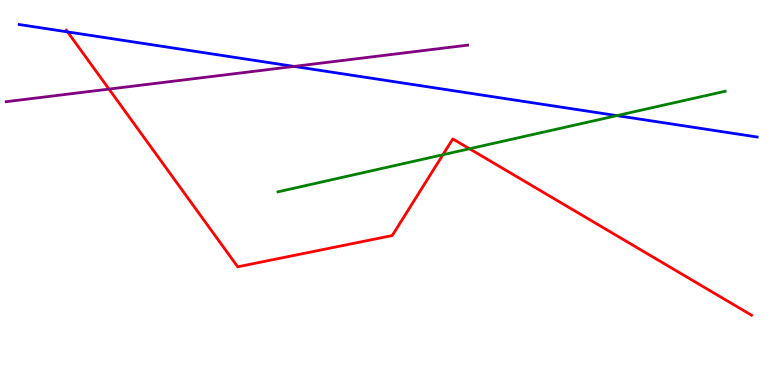[{'lines': ['blue', 'red'], 'intersections': [{'x': 0.872, 'y': 9.17}]}, {'lines': ['green', 'red'], 'intersections': [{'x': 5.71, 'y': 5.98}, {'x': 6.06, 'y': 6.14}]}, {'lines': ['purple', 'red'], 'intersections': [{'x': 1.41, 'y': 7.69}]}, {'lines': ['blue', 'green'], 'intersections': [{'x': 7.96, 'y': 7.0}]}, {'lines': ['blue', 'purple'], 'intersections': [{'x': 3.79, 'y': 8.27}]}, {'lines': ['green', 'purple'], 'intersections': []}]